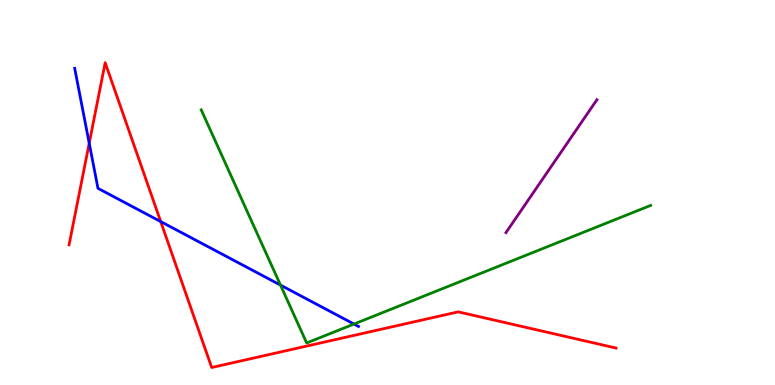[{'lines': ['blue', 'red'], 'intersections': [{'x': 1.15, 'y': 6.28}, {'x': 2.07, 'y': 4.24}]}, {'lines': ['green', 'red'], 'intersections': []}, {'lines': ['purple', 'red'], 'intersections': []}, {'lines': ['blue', 'green'], 'intersections': [{'x': 3.62, 'y': 2.6}, {'x': 4.57, 'y': 1.58}]}, {'lines': ['blue', 'purple'], 'intersections': []}, {'lines': ['green', 'purple'], 'intersections': []}]